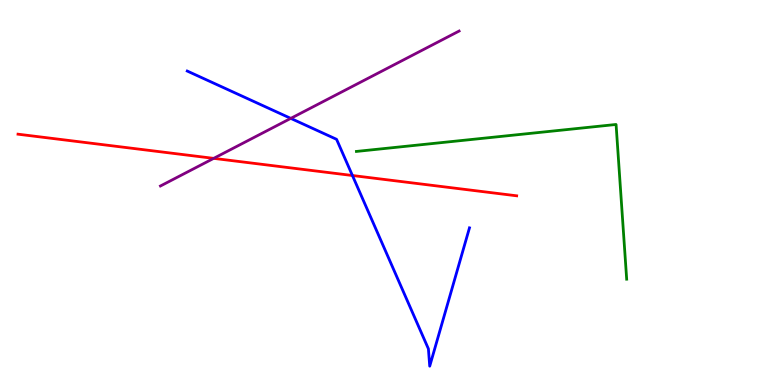[{'lines': ['blue', 'red'], 'intersections': [{'x': 4.55, 'y': 5.44}]}, {'lines': ['green', 'red'], 'intersections': []}, {'lines': ['purple', 'red'], 'intersections': [{'x': 2.76, 'y': 5.89}]}, {'lines': ['blue', 'green'], 'intersections': []}, {'lines': ['blue', 'purple'], 'intersections': [{'x': 3.75, 'y': 6.93}]}, {'lines': ['green', 'purple'], 'intersections': []}]